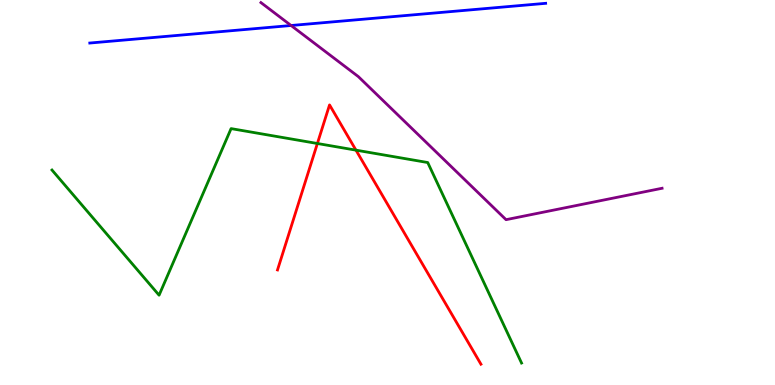[{'lines': ['blue', 'red'], 'intersections': []}, {'lines': ['green', 'red'], 'intersections': [{'x': 4.1, 'y': 6.27}, {'x': 4.59, 'y': 6.1}]}, {'lines': ['purple', 'red'], 'intersections': []}, {'lines': ['blue', 'green'], 'intersections': []}, {'lines': ['blue', 'purple'], 'intersections': [{'x': 3.76, 'y': 9.34}]}, {'lines': ['green', 'purple'], 'intersections': []}]